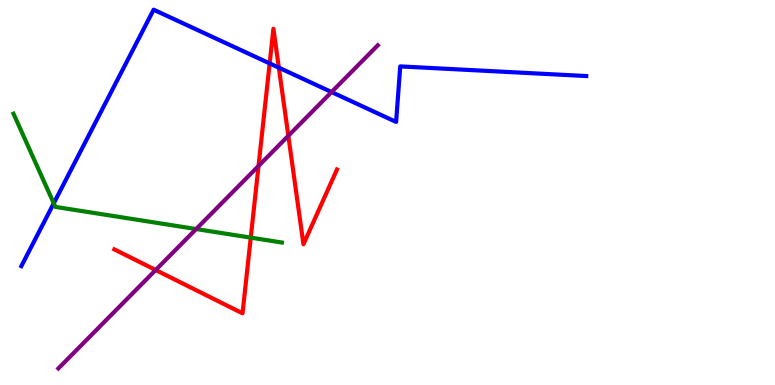[{'lines': ['blue', 'red'], 'intersections': [{'x': 3.48, 'y': 8.35}, {'x': 3.6, 'y': 8.24}]}, {'lines': ['green', 'red'], 'intersections': [{'x': 3.24, 'y': 3.83}]}, {'lines': ['purple', 'red'], 'intersections': [{'x': 2.01, 'y': 2.99}, {'x': 3.34, 'y': 5.69}, {'x': 3.72, 'y': 6.47}]}, {'lines': ['blue', 'green'], 'intersections': [{'x': 0.694, 'y': 4.72}]}, {'lines': ['blue', 'purple'], 'intersections': [{'x': 4.28, 'y': 7.61}]}, {'lines': ['green', 'purple'], 'intersections': [{'x': 2.53, 'y': 4.05}]}]